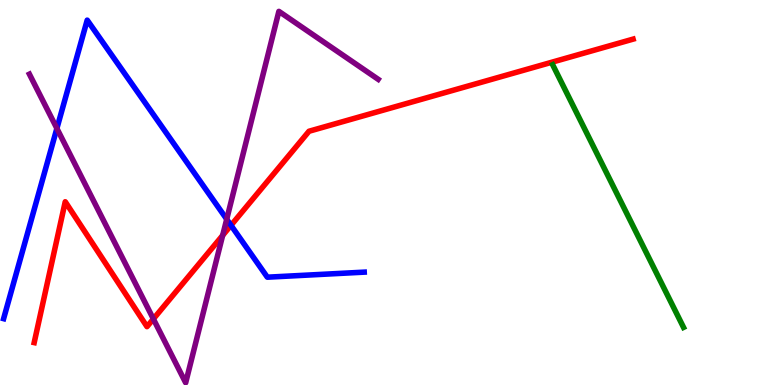[{'lines': ['blue', 'red'], 'intersections': [{'x': 2.98, 'y': 4.15}]}, {'lines': ['green', 'red'], 'intersections': []}, {'lines': ['purple', 'red'], 'intersections': [{'x': 1.98, 'y': 1.72}, {'x': 2.87, 'y': 3.89}]}, {'lines': ['blue', 'green'], 'intersections': []}, {'lines': ['blue', 'purple'], 'intersections': [{'x': 0.734, 'y': 6.66}, {'x': 2.93, 'y': 4.31}]}, {'lines': ['green', 'purple'], 'intersections': []}]